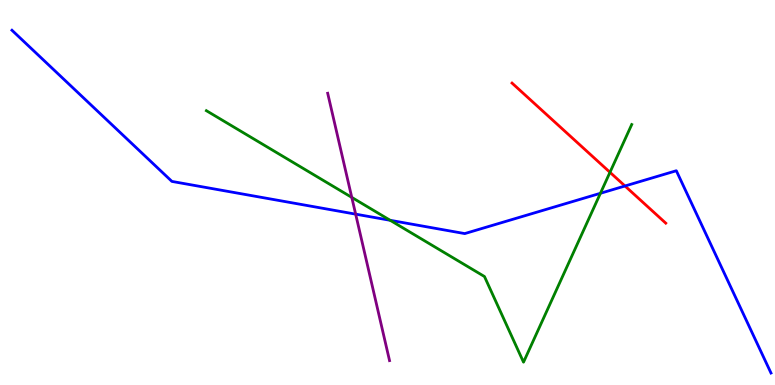[{'lines': ['blue', 'red'], 'intersections': [{'x': 8.06, 'y': 5.17}]}, {'lines': ['green', 'red'], 'intersections': [{'x': 7.87, 'y': 5.52}]}, {'lines': ['purple', 'red'], 'intersections': []}, {'lines': ['blue', 'green'], 'intersections': [{'x': 5.03, 'y': 4.28}, {'x': 7.75, 'y': 4.98}]}, {'lines': ['blue', 'purple'], 'intersections': [{'x': 4.59, 'y': 4.44}]}, {'lines': ['green', 'purple'], 'intersections': [{'x': 4.54, 'y': 4.87}]}]